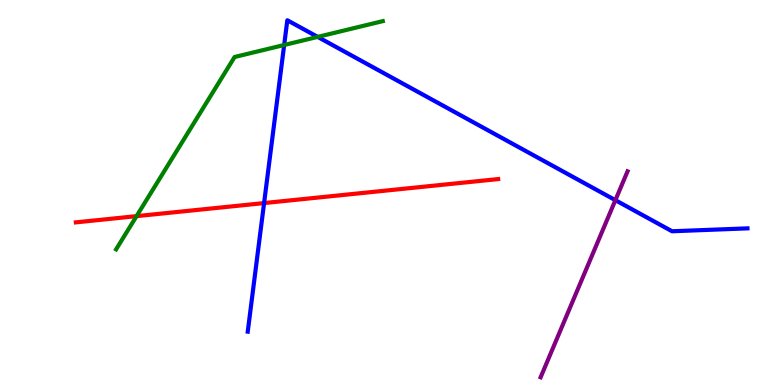[{'lines': ['blue', 'red'], 'intersections': [{'x': 3.41, 'y': 4.73}]}, {'lines': ['green', 'red'], 'intersections': [{'x': 1.76, 'y': 4.39}]}, {'lines': ['purple', 'red'], 'intersections': []}, {'lines': ['blue', 'green'], 'intersections': [{'x': 3.67, 'y': 8.83}, {'x': 4.1, 'y': 9.04}]}, {'lines': ['blue', 'purple'], 'intersections': [{'x': 7.94, 'y': 4.8}]}, {'lines': ['green', 'purple'], 'intersections': []}]